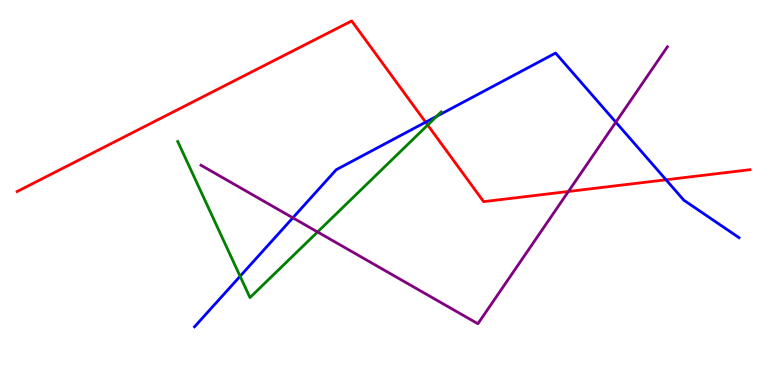[{'lines': ['blue', 'red'], 'intersections': [{'x': 5.49, 'y': 6.83}, {'x': 8.59, 'y': 5.33}]}, {'lines': ['green', 'red'], 'intersections': [{'x': 5.52, 'y': 6.75}]}, {'lines': ['purple', 'red'], 'intersections': [{'x': 7.33, 'y': 5.03}]}, {'lines': ['blue', 'green'], 'intersections': [{'x': 3.1, 'y': 2.82}, {'x': 5.64, 'y': 6.98}]}, {'lines': ['blue', 'purple'], 'intersections': [{'x': 3.78, 'y': 4.34}, {'x': 7.95, 'y': 6.83}]}, {'lines': ['green', 'purple'], 'intersections': [{'x': 4.1, 'y': 3.97}]}]